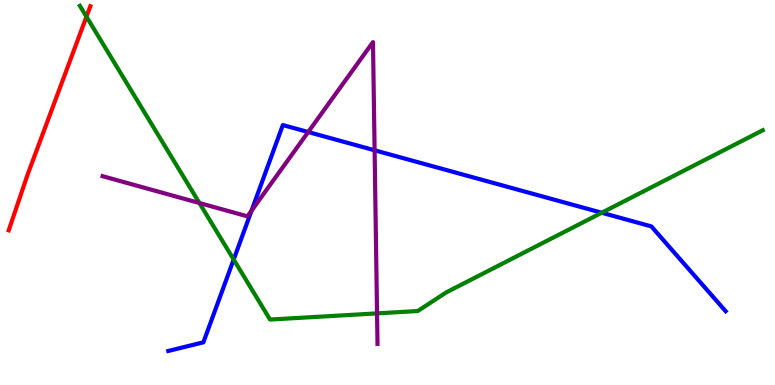[{'lines': ['blue', 'red'], 'intersections': []}, {'lines': ['green', 'red'], 'intersections': [{'x': 1.12, 'y': 9.57}]}, {'lines': ['purple', 'red'], 'intersections': []}, {'lines': ['blue', 'green'], 'intersections': [{'x': 3.02, 'y': 3.26}, {'x': 7.76, 'y': 4.47}]}, {'lines': ['blue', 'purple'], 'intersections': [{'x': 3.25, 'y': 4.53}, {'x': 3.98, 'y': 6.57}, {'x': 4.83, 'y': 6.1}]}, {'lines': ['green', 'purple'], 'intersections': [{'x': 2.57, 'y': 4.73}, {'x': 4.87, 'y': 1.86}]}]